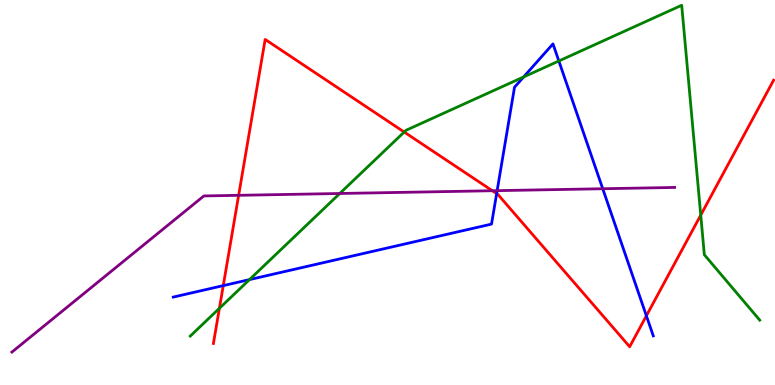[{'lines': ['blue', 'red'], 'intersections': [{'x': 2.88, 'y': 2.58}, {'x': 6.41, 'y': 4.97}, {'x': 8.34, 'y': 1.8}]}, {'lines': ['green', 'red'], 'intersections': [{'x': 2.83, 'y': 1.99}, {'x': 5.22, 'y': 6.57}, {'x': 9.04, 'y': 4.41}]}, {'lines': ['purple', 'red'], 'intersections': [{'x': 3.08, 'y': 4.93}, {'x': 6.35, 'y': 5.05}]}, {'lines': ['blue', 'green'], 'intersections': [{'x': 3.22, 'y': 2.74}, {'x': 6.76, 'y': 8.0}, {'x': 7.21, 'y': 8.42}]}, {'lines': ['blue', 'purple'], 'intersections': [{'x': 6.41, 'y': 5.05}, {'x': 7.78, 'y': 5.1}]}, {'lines': ['green', 'purple'], 'intersections': [{'x': 4.38, 'y': 4.97}]}]